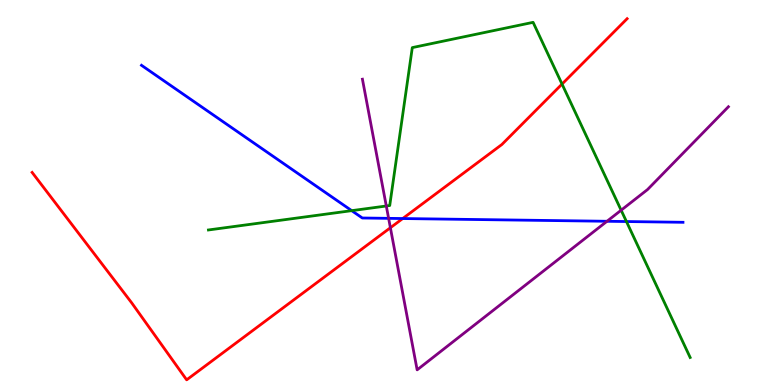[{'lines': ['blue', 'red'], 'intersections': [{'x': 5.2, 'y': 4.32}]}, {'lines': ['green', 'red'], 'intersections': [{'x': 7.25, 'y': 7.82}]}, {'lines': ['purple', 'red'], 'intersections': [{'x': 5.04, 'y': 4.08}]}, {'lines': ['blue', 'green'], 'intersections': [{'x': 4.54, 'y': 4.53}, {'x': 8.08, 'y': 4.25}]}, {'lines': ['blue', 'purple'], 'intersections': [{'x': 5.01, 'y': 4.33}, {'x': 7.83, 'y': 4.25}]}, {'lines': ['green', 'purple'], 'intersections': [{'x': 4.98, 'y': 4.65}, {'x': 8.01, 'y': 4.54}]}]